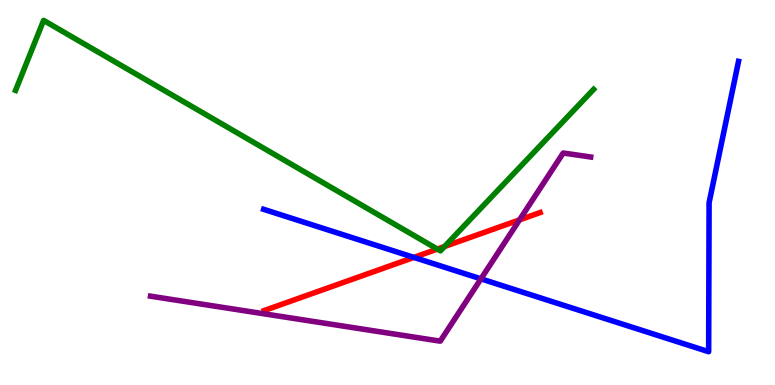[{'lines': ['blue', 'red'], 'intersections': [{'x': 5.34, 'y': 3.31}]}, {'lines': ['green', 'red'], 'intersections': [{'x': 5.64, 'y': 3.53}, {'x': 5.74, 'y': 3.6}]}, {'lines': ['purple', 'red'], 'intersections': [{'x': 6.7, 'y': 4.29}]}, {'lines': ['blue', 'green'], 'intersections': []}, {'lines': ['blue', 'purple'], 'intersections': [{'x': 6.21, 'y': 2.76}]}, {'lines': ['green', 'purple'], 'intersections': []}]